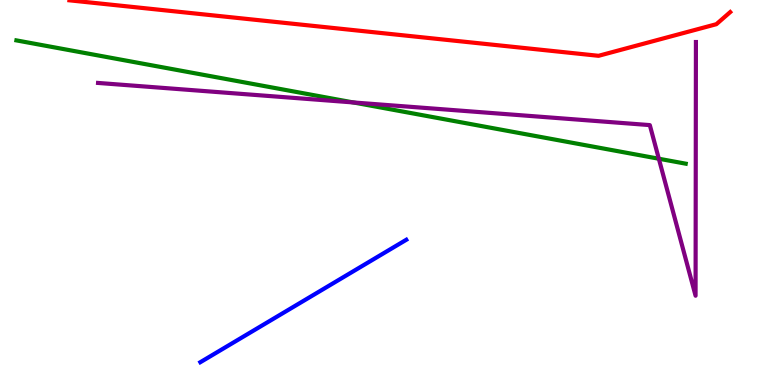[{'lines': ['blue', 'red'], 'intersections': []}, {'lines': ['green', 'red'], 'intersections': []}, {'lines': ['purple', 'red'], 'intersections': []}, {'lines': ['blue', 'green'], 'intersections': []}, {'lines': ['blue', 'purple'], 'intersections': []}, {'lines': ['green', 'purple'], 'intersections': [{'x': 4.56, 'y': 7.34}, {'x': 8.5, 'y': 5.88}]}]